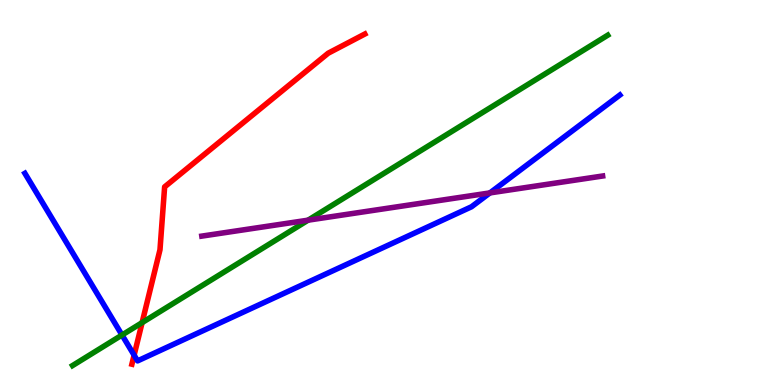[{'lines': ['blue', 'red'], 'intersections': [{'x': 1.73, 'y': 0.775}]}, {'lines': ['green', 'red'], 'intersections': [{'x': 1.83, 'y': 1.62}]}, {'lines': ['purple', 'red'], 'intersections': []}, {'lines': ['blue', 'green'], 'intersections': [{'x': 1.57, 'y': 1.3}]}, {'lines': ['blue', 'purple'], 'intersections': [{'x': 6.32, 'y': 4.99}]}, {'lines': ['green', 'purple'], 'intersections': [{'x': 3.98, 'y': 4.28}]}]